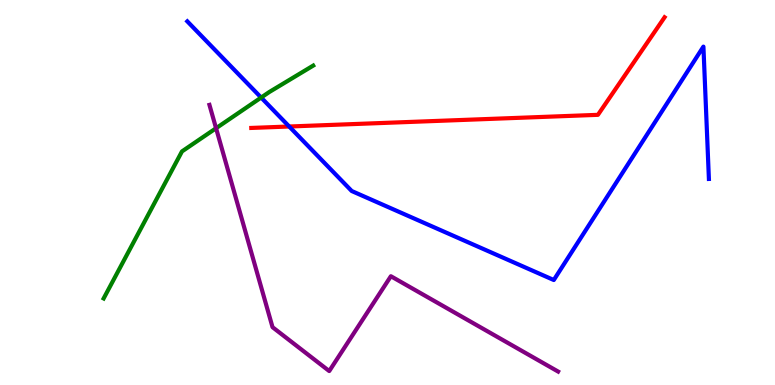[{'lines': ['blue', 'red'], 'intersections': [{'x': 3.73, 'y': 6.71}]}, {'lines': ['green', 'red'], 'intersections': []}, {'lines': ['purple', 'red'], 'intersections': []}, {'lines': ['blue', 'green'], 'intersections': [{'x': 3.37, 'y': 7.47}]}, {'lines': ['blue', 'purple'], 'intersections': []}, {'lines': ['green', 'purple'], 'intersections': [{'x': 2.79, 'y': 6.67}]}]